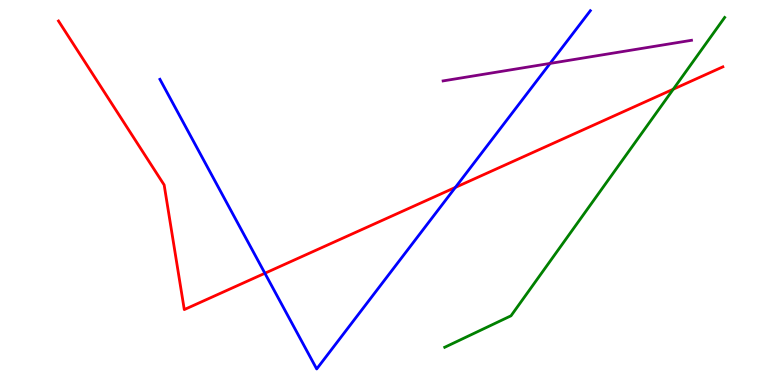[{'lines': ['blue', 'red'], 'intersections': [{'x': 3.42, 'y': 2.9}, {'x': 5.88, 'y': 5.13}]}, {'lines': ['green', 'red'], 'intersections': [{'x': 8.69, 'y': 7.68}]}, {'lines': ['purple', 'red'], 'intersections': []}, {'lines': ['blue', 'green'], 'intersections': []}, {'lines': ['blue', 'purple'], 'intersections': [{'x': 7.1, 'y': 8.35}]}, {'lines': ['green', 'purple'], 'intersections': []}]